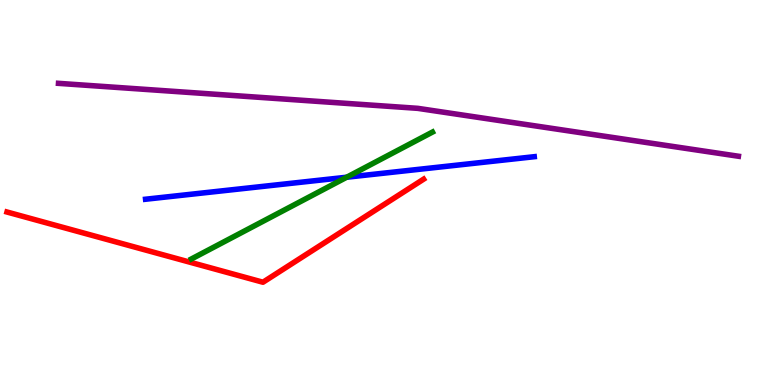[{'lines': ['blue', 'red'], 'intersections': []}, {'lines': ['green', 'red'], 'intersections': []}, {'lines': ['purple', 'red'], 'intersections': []}, {'lines': ['blue', 'green'], 'intersections': [{'x': 4.47, 'y': 5.4}]}, {'lines': ['blue', 'purple'], 'intersections': []}, {'lines': ['green', 'purple'], 'intersections': []}]